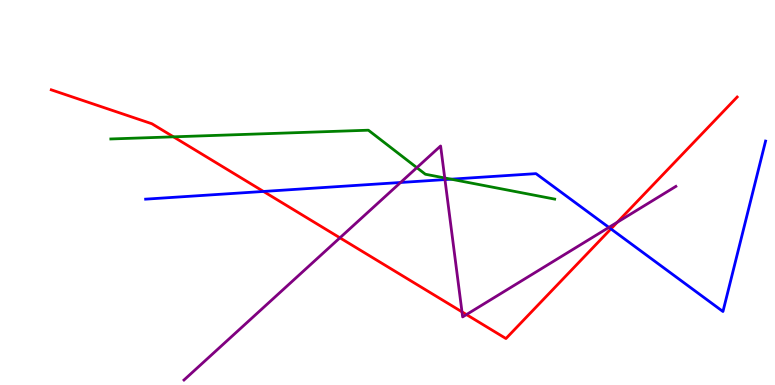[{'lines': ['blue', 'red'], 'intersections': [{'x': 3.4, 'y': 5.03}, {'x': 7.88, 'y': 4.05}]}, {'lines': ['green', 'red'], 'intersections': [{'x': 2.24, 'y': 6.45}]}, {'lines': ['purple', 'red'], 'intersections': [{'x': 4.39, 'y': 3.82}, {'x': 5.96, 'y': 1.9}, {'x': 6.02, 'y': 1.83}, {'x': 7.96, 'y': 4.23}]}, {'lines': ['blue', 'green'], 'intersections': [{'x': 5.82, 'y': 5.35}]}, {'lines': ['blue', 'purple'], 'intersections': [{'x': 5.17, 'y': 5.26}, {'x': 5.74, 'y': 5.34}, {'x': 7.86, 'y': 4.09}]}, {'lines': ['green', 'purple'], 'intersections': [{'x': 5.38, 'y': 5.65}, {'x': 5.74, 'y': 5.38}]}]